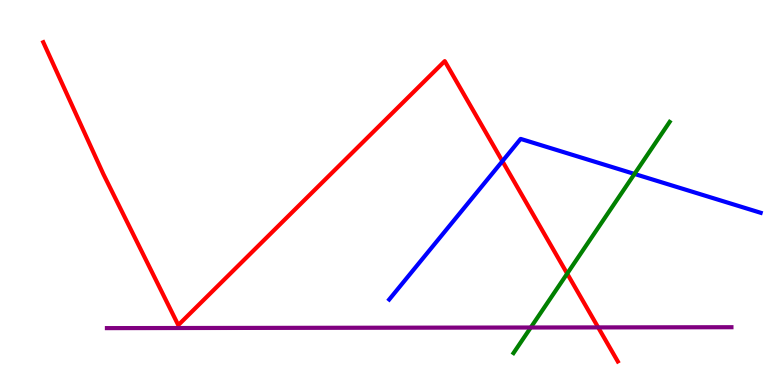[{'lines': ['blue', 'red'], 'intersections': [{'x': 6.48, 'y': 5.81}]}, {'lines': ['green', 'red'], 'intersections': [{'x': 7.32, 'y': 2.89}]}, {'lines': ['purple', 'red'], 'intersections': [{'x': 7.72, 'y': 1.5}]}, {'lines': ['blue', 'green'], 'intersections': [{'x': 8.19, 'y': 5.48}]}, {'lines': ['blue', 'purple'], 'intersections': []}, {'lines': ['green', 'purple'], 'intersections': [{'x': 6.85, 'y': 1.49}]}]